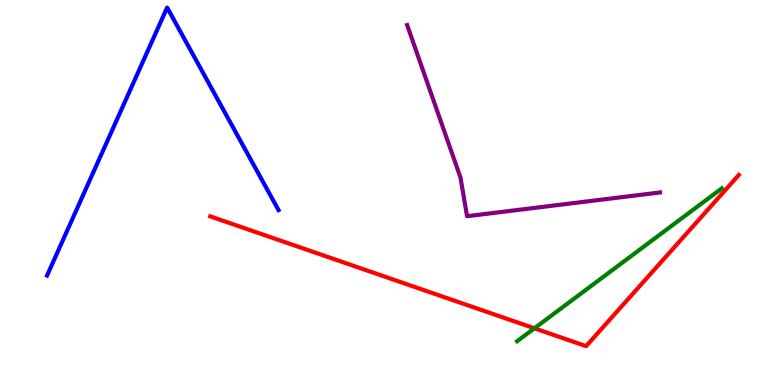[{'lines': ['blue', 'red'], 'intersections': []}, {'lines': ['green', 'red'], 'intersections': [{'x': 6.9, 'y': 1.47}]}, {'lines': ['purple', 'red'], 'intersections': []}, {'lines': ['blue', 'green'], 'intersections': []}, {'lines': ['blue', 'purple'], 'intersections': []}, {'lines': ['green', 'purple'], 'intersections': []}]